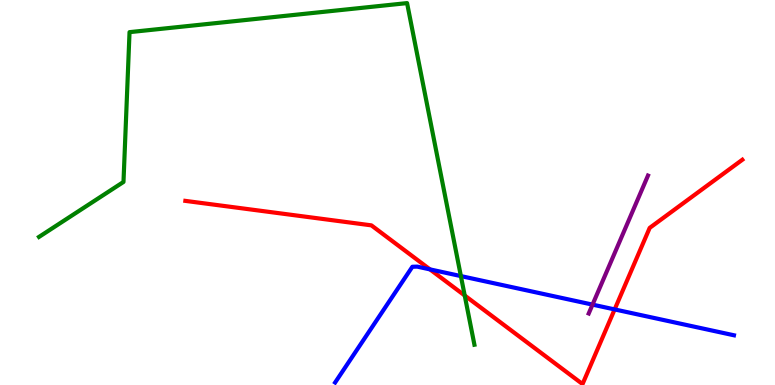[{'lines': ['blue', 'red'], 'intersections': [{'x': 5.55, 'y': 3.0}, {'x': 7.93, 'y': 1.96}]}, {'lines': ['green', 'red'], 'intersections': [{'x': 6.0, 'y': 2.32}]}, {'lines': ['purple', 'red'], 'intersections': []}, {'lines': ['blue', 'green'], 'intersections': [{'x': 5.95, 'y': 2.83}]}, {'lines': ['blue', 'purple'], 'intersections': [{'x': 7.65, 'y': 2.09}]}, {'lines': ['green', 'purple'], 'intersections': []}]